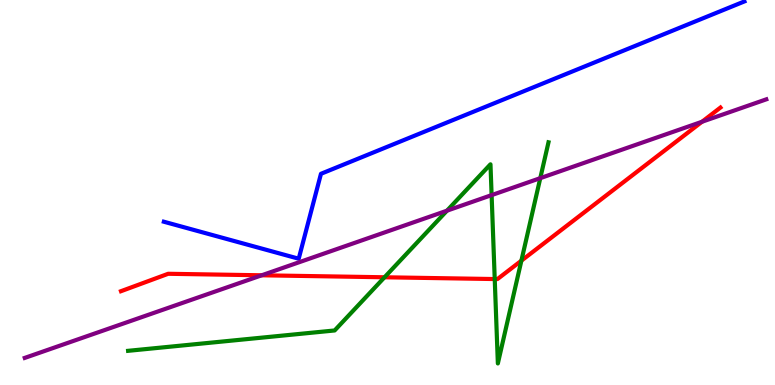[{'lines': ['blue', 'red'], 'intersections': []}, {'lines': ['green', 'red'], 'intersections': [{'x': 4.96, 'y': 2.8}, {'x': 6.38, 'y': 2.75}, {'x': 6.73, 'y': 3.23}]}, {'lines': ['purple', 'red'], 'intersections': [{'x': 3.38, 'y': 2.85}, {'x': 9.06, 'y': 6.84}]}, {'lines': ['blue', 'green'], 'intersections': []}, {'lines': ['blue', 'purple'], 'intersections': []}, {'lines': ['green', 'purple'], 'intersections': [{'x': 5.77, 'y': 4.53}, {'x': 6.34, 'y': 4.93}, {'x': 6.97, 'y': 5.37}]}]